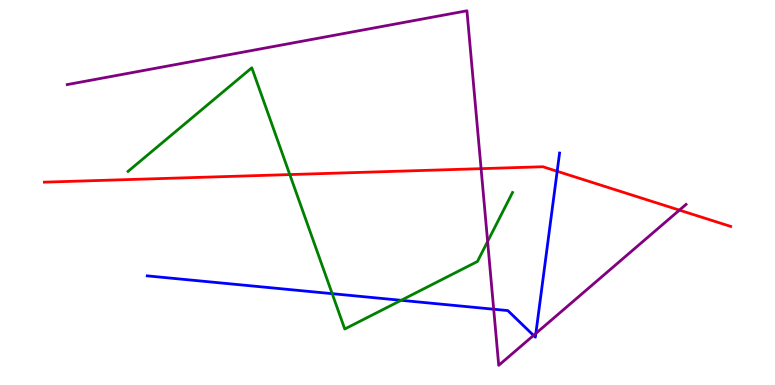[{'lines': ['blue', 'red'], 'intersections': [{'x': 7.19, 'y': 5.55}]}, {'lines': ['green', 'red'], 'intersections': [{'x': 3.74, 'y': 5.47}]}, {'lines': ['purple', 'red'], 'intersections': [{'x': 6.21, 'y': 5.62}, {'x': 8.77, 'y': 4.54}]}, {'lines': ['blue', 'green'], 'intersections': [{'x': 4.29, 'y': 2.37}, {'x': 5.18, 'y': 2.2}]}, {'lines': ['blue', 'purple'], 'intersections': [{'x': 6.37, 'y': 1.97}, {'x': 6.88, 'y': 1.29}, {'x': 6.91, 'y': 1.34}]}, {'lines': ['green', 'purple'], 'intersections': [{'x': 6.29, 'y': 3.73}]}]